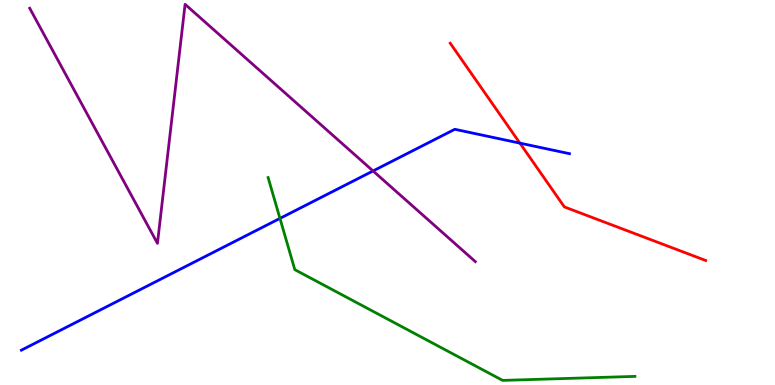[{'lines': ['blue', 'red'], 'intersections': [{'x': 6.71, 'y': 6.28}]}, {'lines': ['green', 'red'], 'intersections': []}, {'lines': ['purple', 'red'], 'intersections': []}, {'lines': ['blue', 'green'], 'intersections': [{'x': 3.61, 'y': 4.33}]}, {'lines': ['blue', 'purple'], 'intersections': [{'x': 4.81, 'y': 5.56}]}, {'lines': ['green', 'purple'], 'intersections': []}]